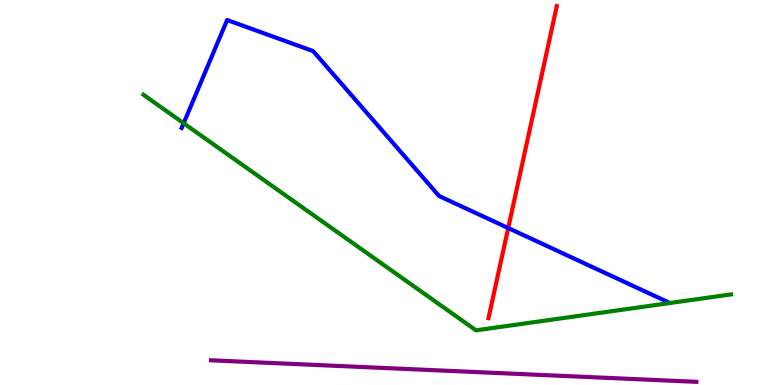[{'lines': ['blue', 'red'], 'intersections': [{'x': 6.56, 'y': 4.08}]}, {'lines': ['green', 'red'], 'intersections': []}, {'lines': ['purple', 'red'], 'intersections': []}, {'lines': ['blue', 'green'], 'intersections': [{'x': 2.37, 'y': 6.8}]}, {'lines': ['blue', 'purple'], 'intersections': []}, {'lines': ['green', 'purple'], 'intersections': []}]